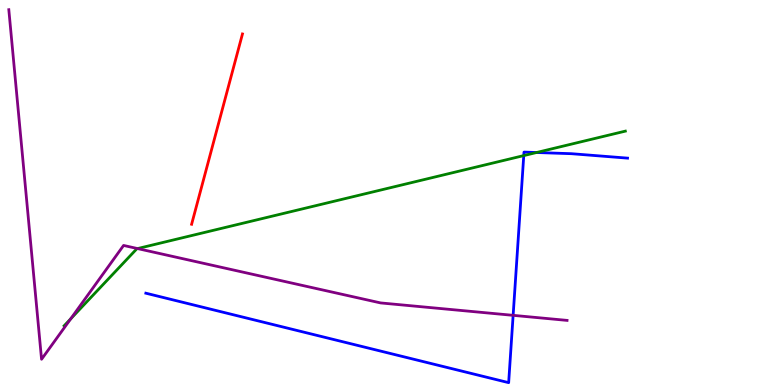[{'lines': ['blue', 'red'], 'intersections': []}, {'lines': ['green', 'red'], 'intersections': []}, {'lines': ['purple', 'red'], 'intersections': []}, {'lines': ['blue', 'green'], 'intersections': [{'x': 6.76, 'y': 5.96}, {'x': 6.92, 'y': 6.04}]}, {'lines': ['blue', 'purple'], 'intersections': [{'x': 6.62, 'y': 1.81}]}, {'lines': ['green', 'purple'], 'intersections': [{'x': 0.912, 'y': 1.72}, {'x': 1.78, 'y': 3.54}]}]